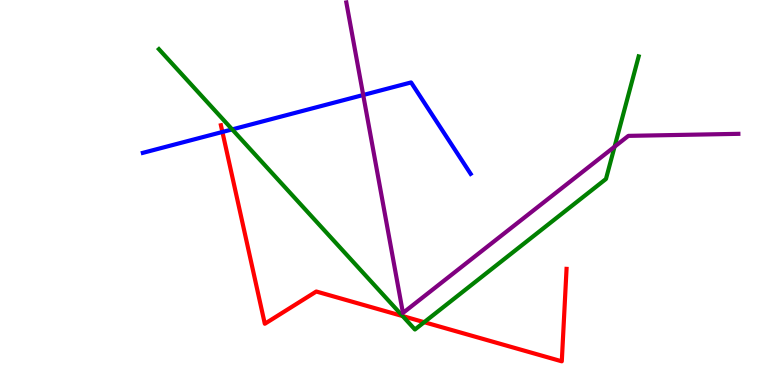[{'lines': ['blue', 'red'], 'intersections': [{'x': 2.87, 'y': 6.57}]}, {'lines': ['green', 'red'], 'intersections': [{'x': 5.2, 'y': 1.79}, {'x': 5.47, 'y': 1.63}]}, {'lines': ['purple', 'red'], 'intersections': []}, {'lines': ['blue', 'green'], 'intersections': [{'x': 3.0, 'y': 6.64}]}, {'lines': ['blue', 'purple'], 'intersections': [{'x': 4.69, 'y': 7.53}]}, {'lines': ['green', 'purple'], 'intersections': [{'x': 7.93, 'y': 6.19}]}]